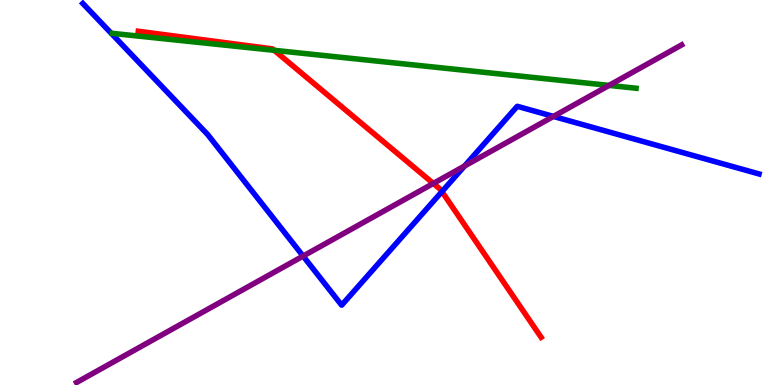[{'lines': ['blue', 'red'], 'intersections': [{'x': 5.7, 'y': 5.02}]}, {'lines': ['green', 'red'], 'intersections': [{'x': 3.54, 'y': 8.69}]}, {'lines': ['purple', 'red'], 'intersections': [{'x': 5.59, 'y': 5.24}]}, {'lines': ['blue', 'green'], 'intersections': []}, {'lines': ['blue', 'purple'], 'intersections': [{'x': 3.91, 'y': 3.35}, {'x': 5.99, 'y': 5.69}, {'x': 7.14, 'y': 6.98}]}, {'lines': ['green', 'purple'], 'intersections': [{'x': 7.86, 'y': 7.78}]}]